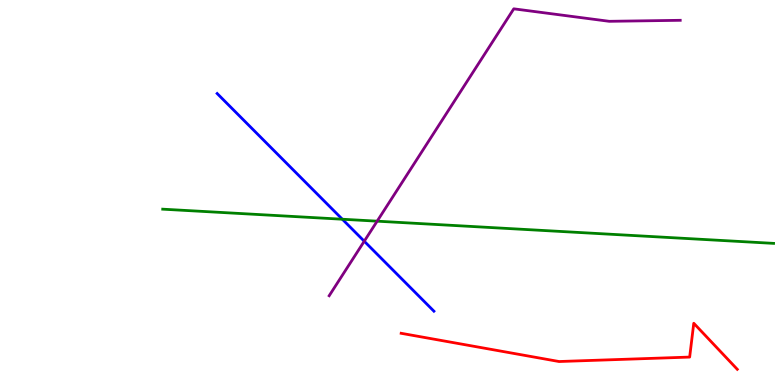[{'lines': ['blue', 'red'], 'intersections': []}, {'lines': ['green', 'red'], 'intersections': []}, {'lines': ['purple', 'red'], 'intersections': []}, {'lines': ['blue', 'green'], 'intersections': [{'x': 4.42, 'y': 4.31}]}, {'lines': ['blue', 'purple'], 'intersections': [{'x': 4.7, 'y': 3.73}]}, {'lines': ['green', 'purple'], 'intersections': [{'x': 4.87, 'y': 4.26}]}]